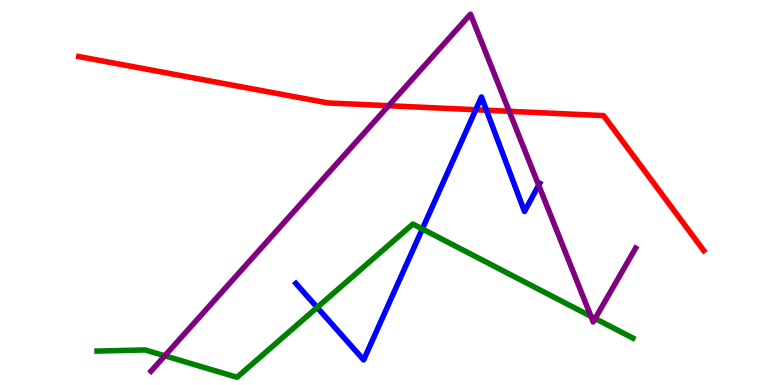[{'lines': ['blue', 'red'], 'intersections': [{'x': 6.14, 'y': 7.15}, {'x': 6.28, 'y': 7.14}]}, {'lines': ['green', 'red'], 'intersections': []}, {'lines': ['purple', 'red'], 'intersections': [{'x': 5.01, 'y': 7.25}, {'x': 6.57, 'y': 7.11}]}, {'lines': ['blue', 'green'], 'intersections': [{'x': 4.09, 'y': 2.01}, {'x': 5.45, 'y': 4.05}]}, {'lines': ['blue', 'purple'], 'intersections': [{'x': 6.95, 'y': 5.19}]}, {'lines': ['green', 'purple'], 'intersections': [{'x': 2.13, 'y': 0.759}, {'x': 7.63, 'y': 1.78}, {'x': 7.68, 'y': 1.73}]}]